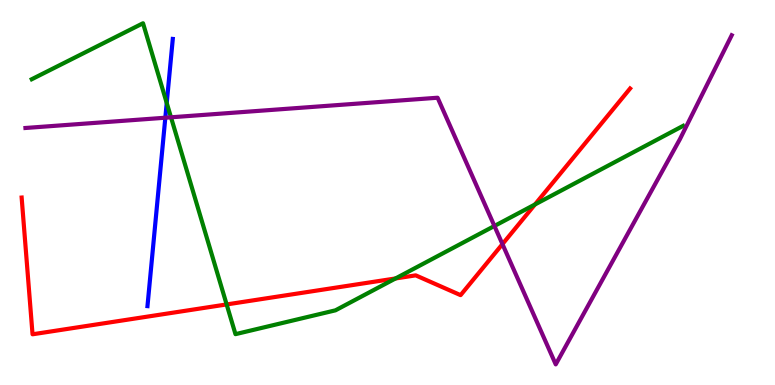[{'lines': ['blue', 'red'], 'intersections': []}, {'lines': ['green', 'red'], 'intersections': [{'x': 2.92, 'y': 2.09}, {'x': 5.1, 'y': 2.77}, {'x': 6.9, 'y': 4.69}]}, {'lines': ['purple', 'red'], 'intersections': [{'x': 6.48, 'y': 3.66}]}, {'lines': ['blue', 'green'], 'intersections': [{'x': 2.15, 'y': 7.33}]}, {'lines': ['blue', 'purple'], 'intersections': [{'x': 2.13, 'y': 6.94}]}, {'lines': ['green', 'purple'], 'intersections': [{'x': 2.21, 'y': 6.95}, {'x': 6.38, 'y': 4.13}]}]